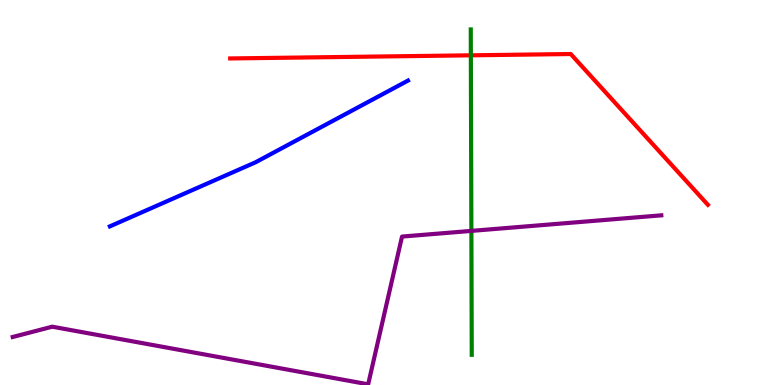[{'lines': ['blue', 'red'], 'intersections': []}, {'lines': ['green', 'red'], 'intersections': [{'x': 6.08, 'y': 8.56}]}, {'lines': ['purple', 'red'], 'intersections': []}, {'lines': ['blue', 'green'], 'intersections': []}, {'lines': ['blue', 'purple'], 'intersections': []}, {'lines': ['green', 'purple'], 'intersections': [{'x': 6.08, 'y': 4.0}]}]